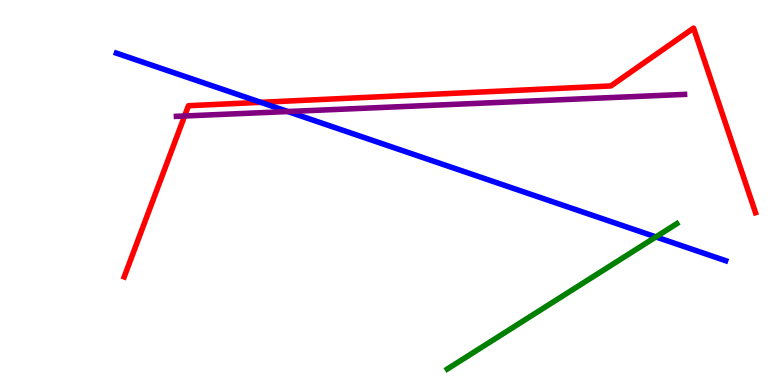[{'lines': ['blue', 'red'], 'intersections': [{'x': 3.36, 'y': 7.34}]}, {'lines': ['green', 'red'], 'intersections': []}, {'lines': ['purple', 'red'], 'intersections': [{'x': 2.38, 'y': 6.99}]}, {'lines': ['blue', 'green'], 'intersections': [{'x': 8.46, 'y': 3.85}]}, {'lines': ['blue', 'purple'], 'intersections': [{'x': 3.71, 'y': 7.1}]}, {'lines': ['green', 'purple'], 'intersections': []}]